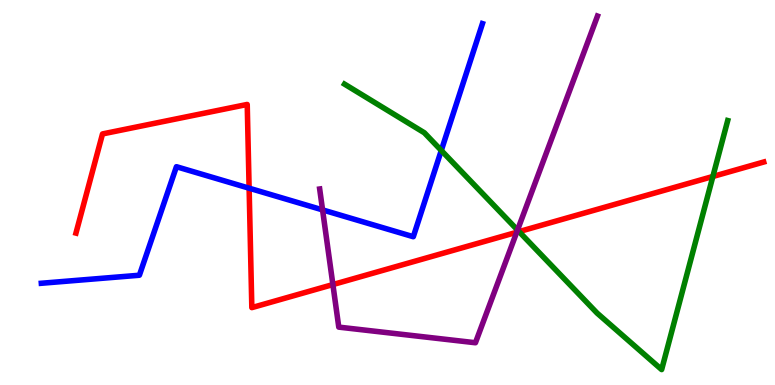[{'lines': ['blue', 'red'], 'intersections': [{'x': 3.21, 'y': 5.11}]}, {'lines': ['green', 'red'], 'intersections': [{'x': 6.7, 'y': 3.98}, {'x': 9.2, 'y': 5.42}]}, {'lines': ['purple', 'red'], 'intersections': [{'x': 4.3, 'y': 2.61}, {'x': 6.67, 'y': 3.97}]}, {'lines': ['blue', 'green'], 'intersections': [{'x': 5.69, 'y': 6.09}]}, {'lines': ['blue', 'purple'], 'intersections': [{'x': 4.16, 'y': 4.55}]}, {'lines': ['green', 'purple'], 'intersections': [{'x': 6.68, 'y': 4.02}]}]